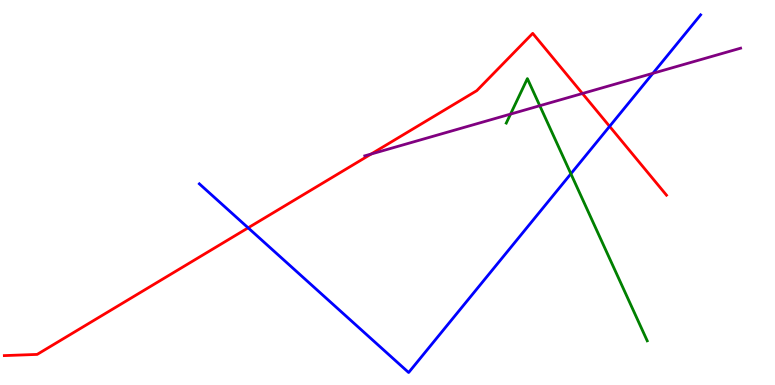[{'lines': ['blue', 'red'], 'intersections': [{'x': 3.2, 'y': 4.08}, {'x': 7.87, 'y': 6.72}]}, {'lines': ['green', 'red'], 'intersections': []}, {'lines': ['purple', 'red'], 'intersections': [{'x': 4.79, 'y': 6.0}, {'x': 7.52, 'y': 7.57}]}, {'lines': ['blue', 'green'], 'intersections': [{'x': 7.37, 'y': 5.49}]}, {'lines': ['blue', 'purple'], 'intersections': [{'x': 8.42, 'y': 8.1}]}, {'lines': ['green', 'purple'], 'intersections': [{'x': 6.59, 'y': 7.04}, {'x': 6.96, 'y': 7.25}]}]